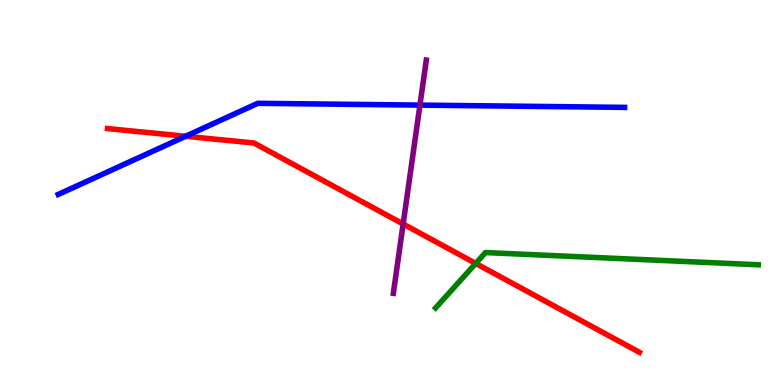[{'lines': ['blue', 'red'], 'intersections': [{'x': 2.4, 'y': 6.46}]}, {'lines': ['green', 'red'], 'intersections': [{'x': 6.14, 'y': 3.16}]}, {'lines': ['purple', 'red'], 'intersections': [{'x': 5.2, 'y': 4.18}]}, {'lines': ['blue', 'green'], 'intersections': []}, {'lines': ['blue', 'purple'], 'intersections': [{'x': 5.42, 'y': 7.27}]}, {'lines': ['green', 'purple'], 'intersections': []}]